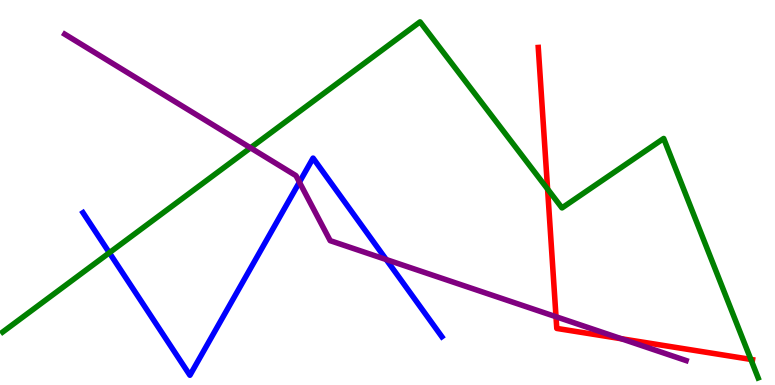[{'lines': ['blue', 'red'], 'intersections': []}, {'lines': ['green', 'red'], 'intersections': [{'x': 7.07, 'y': 5.09}, {'x': 9.69, 'y': 0.665}]}, {'lines': ['purple', 'red'], 'intersections': [{'x': 7.17, 'y': 1.77}, {'x': 8.02, 'y': 1.2}]}, {'lines': ['blue', 'green'], 'intersections': [{'x': 1.41, 'y': 3.43}]}, {'lines': ['blue', 'purple'], 'intersections': [{'x': 3.86, 'y': 5.27}, {'x': 4.98, 'y': 3.26}]}, {'lines': ['green', 'purple'], 'intersections': [{'x': 3.23, 'y': 6.16}]}]